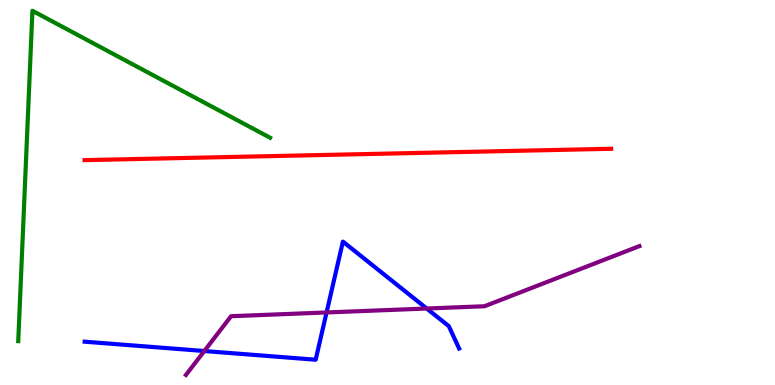[{'lines': ['blue', 'red'], 'intersections': []}, {'lines': ['green', 'red'], 'intersections': []}, {'lines': ['purple', 'red'], 'intersections': []}, {'lines': ['blue', 'green'], 'intersections': []}, {'lines': ['blue', 'purple'], 'intersections': [{'x': 2.64, 'y': 0.882}, {'x': 4.21, 'y': 1.88}, {'x': 5.51, 'y': 1.99}]}, {'lines': ['green', 'purple'], 'intersections': []}]